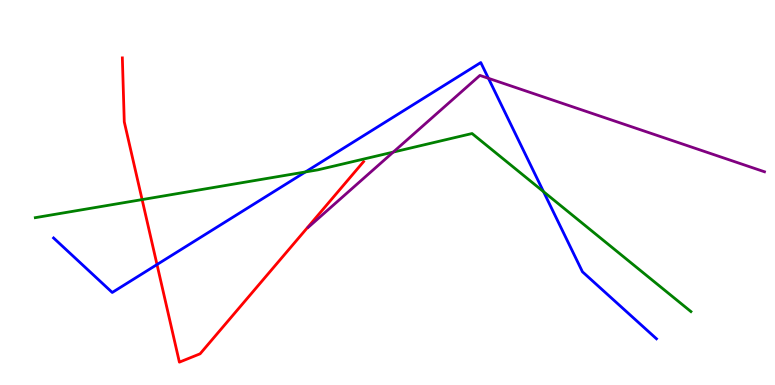[{'lines': ['blue', 'red'], 'intersections': [{'x': 2.03, 'y': 3.13}]}, {'lines': ['green', 'red'], 'intersections': [{'x': 1.83, 'y': 4.82}]}, {'lines': ['purple', 'red'], 'intersections': []}, {'lines': ['blue', 'green'], 'intersections': [{'x': 3.94, 'y': 5.53}, {'x': 7.01, 'y': 5.02}]}, {'lines': ['blue', 'purple'], 'intersections': [{'x': 6.3, 'y': 7.97}]}, {'lines': ['green', 'purple'], 'intersections': [{'x': 5.07, 'y': 6.05}]}]